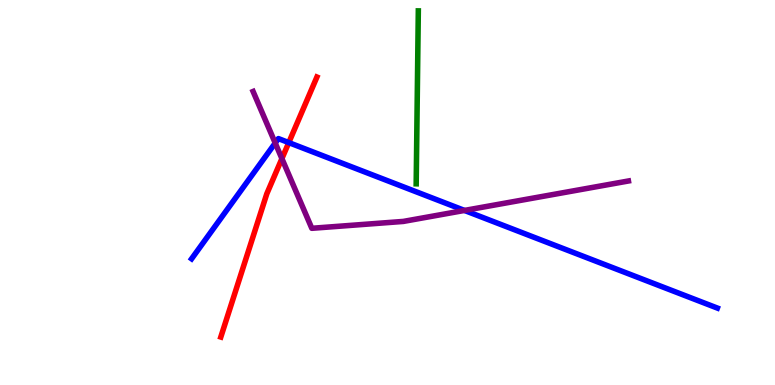[{'lines': ['blue', 'red'], 'intersections': [{'x': 3.73, 'y': 6.3}]}, {'lines': ['green', 'red'], 'intersections': []}, {'lines': ['purple', 'red'], 'intersections': [{'x': 3.64, 'y': 5.88}]}, {'lines': ['blue', 'green'], 'intersections': []}, {'lines': ['blue', 'purple'], 'intersections': [{'x': 3.55, 'y': 6.28}, {'x': 5.99, 'y': 4.53}]}, {'lines': ['green', 'purple'], 'intersections': []}]